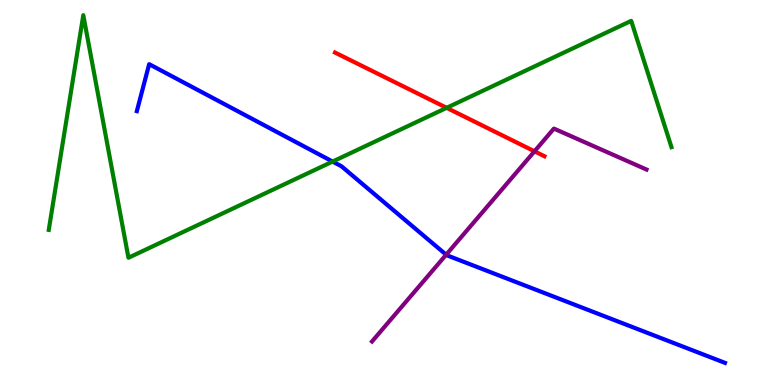[{'lines': ['blue', 'red'], 'intersections': []}, {'lines': ['green', 'red'], 'intersections': [{'x': 5.76, 'y': 7.2}]}, {'lines': ['purple', 'red'], 'intersections': [{'x': 6.9, 'y': 6.07}]}, {'lines': ['blue', 'green'], 'intersections': [{'x': 4.29, 'y': 5.8}]}, {'lines': ['blue', 'purple'], 'intersections': [{'x': 5.76, 'y': 3.38}]}, {'lines': ['green', 'purple'], 'intersections': []}]